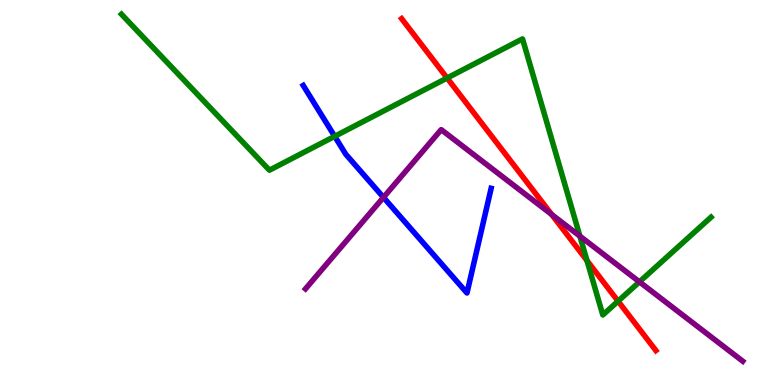[{'lines': ['blue', 'red'], 'intersections': []}, {'lines': ['green', 'red'], 'intersections': [{'x': 5.77, 'y': 7.97}, {'x': 7.57, 'y': 3.23}, {'x': 7.98, 'y': 2.18}]}, {'lines': ['purple', 'red'], 'intersections': [{'x': 7.12, 'y': 4.43}]}, {'lines': ['blue', 'green'], 'intersections': [{'x': 4.32, 'y': 6.46}]}, {'lines': ['blue', 'purple'], 'intersections': [{'x': 4.95, 'y': 4.87}]}, {'lines': ['green', 'purple'], 'intersections': [{'x': 7.48, 'y': 3.87}, {'x': 8.25, 'y': 2.68}]}]